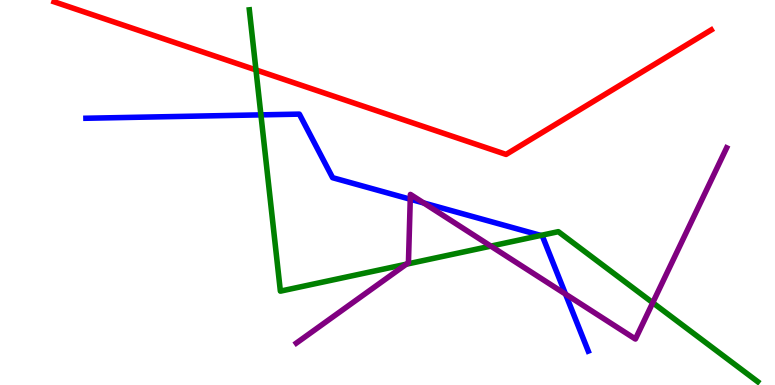[{'lines': ['blue', 'red'], 'intersections': []}, {'lines': ['green', 'red'], 'intersections': [{'x': 3.3, 'y': 8.18}]}, {'lines': ['purple', 'red'], 'intersections': []}, {'lines': ['blue', 'green'], 'intersections': [{'x': 3.37, 'y': 7.02}, {'x': 6.98, 'y': 3.89}]}, {'lines': ['blue', 'purple'], 'intersections': [{'x': 5.29, 'y': 4.83}, {'x': 5.47, 'y': 4.73}, {'x': 7.3, 'y': 2.36}]}, {'lines': ['green', 'purple'], 'intersections': [{'x': 5.24, 'y': 3.14}, {'x': 6.33, 'y': 3.61}, {'x': 8.42, 'y': 2.14}]}]